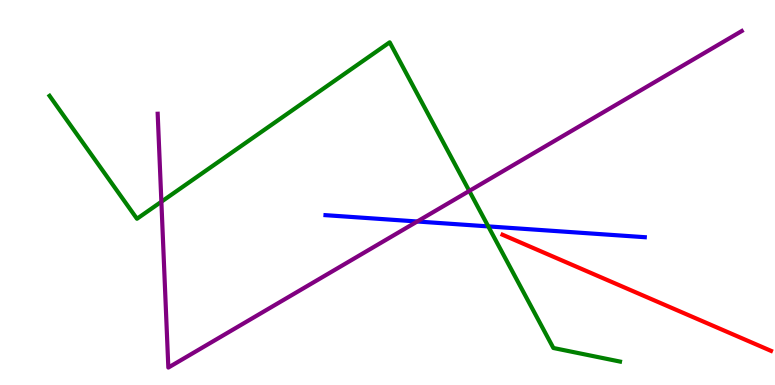[{'lines': ['blue', 'red'], 'intersections': []}, {'lines': ['green', 'red'], 'intersections': []}, {'lines': ['purple', 'red'], 'intersections': []}, {'lines': ['blue', 'green'], 'intersections': [{'x': 6.3, 'y': 4.12}]}, {'lines': ['blue', 'purple'], 'intersections': [{'x': 5.38, 'y': 4.25}]}, {'lines': ['green', 'purple'], 'intersections': [{'x': 2.08, 'y': 4.76}, {'x': 6.06, 'y': 5.04}]}]